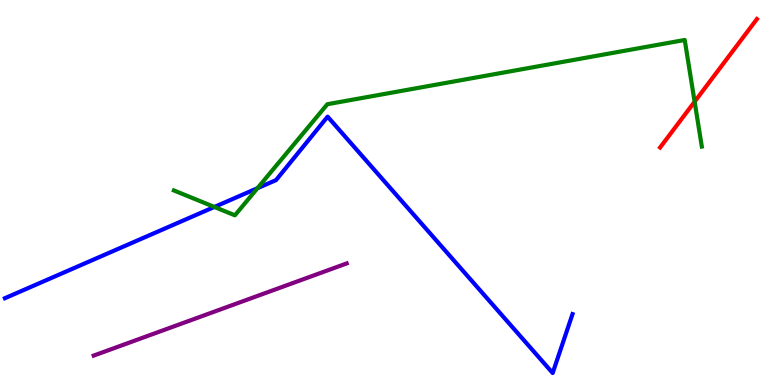[{'lines': ['blue', 'red'], 'intersections': []}, {'lines': ['green', 'red'], 'intersections': [{'x': 8.96, 'y': 7.36}]}, {'lines': ['purple', 'red'], 'intersections': []}, {'lines': ['blue', 'green'], 'intersections': [{'x': 2.77, 'y': 4.62}, {'x': 3.32, 'y': 5.11}]}, {'lines': ['blue', 'purple'], 'intersections': []}, {'lines': ['green', 'purple'], 'intersections': []}]